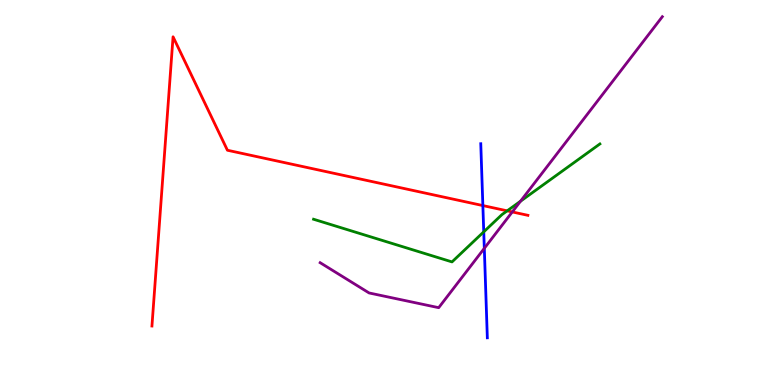[{'lines': ['blue', 'red'], 'intersections': [{'x': 6.23, 'y': 4.66}]}, {'lines': ['green', 'red'], 'intersections': [{'x': 6.54, 'y': 4.52}]}, {'lines': ['purple', 'red'], 'intersections': [{'x': 6.61, 'y': 4.5}]}, {'lines': ['blue', 'green'], 'intersections': [{'x': 6.24, 'y': 3.98}]}, {'lines': ['blue', 'purple'], 'intersections': [{'x': 6.25, 'y': 3.55}]}, {'lines': ['green', 'purple'], 'intersections': [{'x': 6.72, 'y': 4.77}]}]